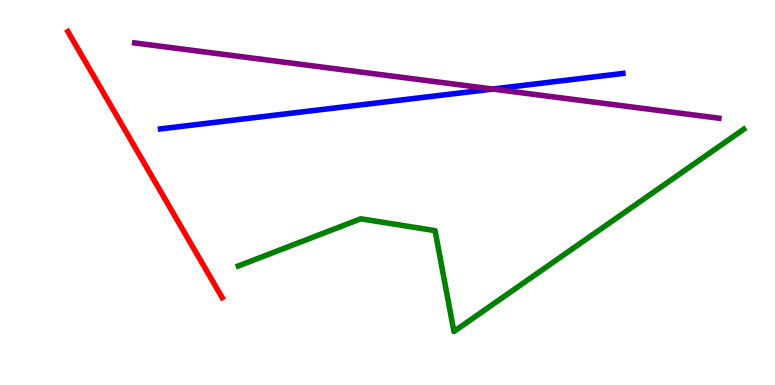[{'lines': ['blue', 'red'], 'intersections': []}, {'lines': ['green', 'red'], 'intersections': []}, {'lines': ['purple', 'red'], 'intersections': []}, {'lines': ['blue', 'green'], 'intersections': []}, {'lines': ['blue', 'purple'], 'intersections': [{'x': 6.36, 'y': 7.69}]}, {'lines': ['green', 'purple'], 'intersections': []}]